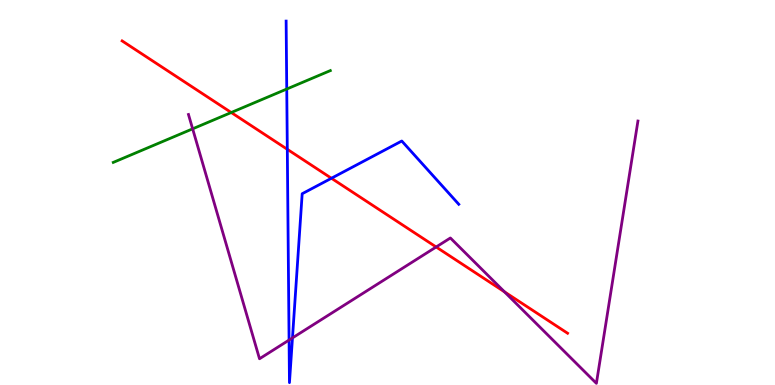[{'lines': ['blue', 'red'], 'intersections': [{'x': 3.71, 'y': 6.12}, {'x': 4.28, 'y': 5.37}]}, {'lines': ['green', 'red'], 'intersections': [{'x': 2.98, 'y': 7.08}]}, {'lines': ['purple', 'red'], 'intersections': [{'x': 5.63, 'y': 3.58}, {'x': 6.51, 'y': 2.42}]}, {'lines': ['blue', 'green'], 'intersections': [{'x': 3.7, 'y': 7.69}]}, {'lines': ['blue', 'purple'], 'intersections': [{'x': 3.73, 'y': 1.17}, {'x': 3.77, 'y': 1.22}]}, {'lines': ['green', 'purple'], 'intersections': [{'x': 2.49, 'y': 6.65}]}]